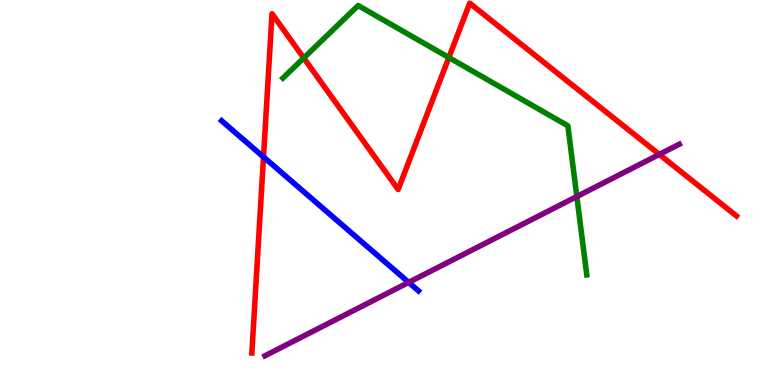[{'lines': ['blue', 'red'], 'intersections': [{'x': 3.4, 'y': 5.92}]}, {'lines': ['green', 'red'], 'intersections': [{'x': 3.92, 'y': 8.49}, {'x': 5.79, 'y': 8.51}]}, {'lines': ['purple', 'red'], 'intersections': [{'x': 8.51, 'y': 5.99}]}, {'lines': ['blue', 'green'], 'intersections': []}, {'lines': ['blue', 'purple'], 'intersections': [{'x': 5.27, 'y': 2.67}]}, {'lines': ['green', 'purple'], 'intersections': [{'x': 7.44, 'y': 4.9}]}]